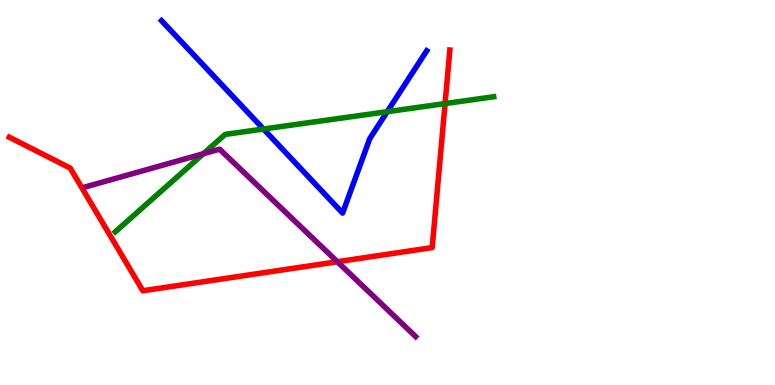[{'lines': ['blue', 'red'], 'intersections': []}, {'lines': ['green', 'red'], 'intersections': [{'x': 5.74, 'y': 7.31}]}, {'lines': ['purple', 'red'], 'intersections': [{'x': 4.35, 'y': 3.2}]}, {'lines': ['blue', 'green'], 'intersections': [{'x': 3.4, 'y': 6.65}, {'x': 5.0, 'y': 7.1}]}, {'lines': ['blue', 'purple'], 'intersections': []}, {'lines': ['green', 'purple'], 'intersections': [{'x': 2.62, 'y': 6.01}]}]